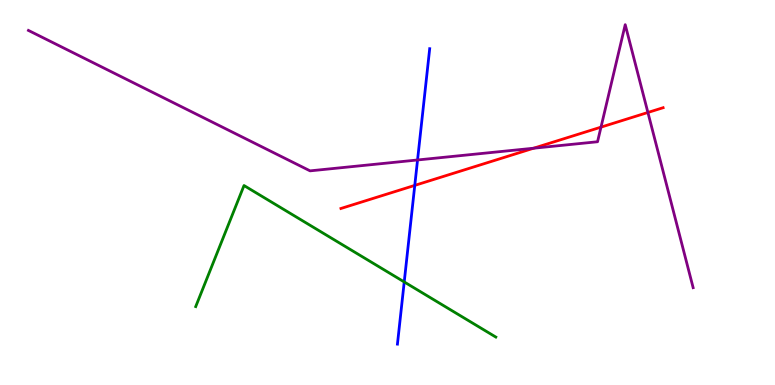[{'lines': ['blue', 'red'], 'intersections': [{'x': 5.35, 'y': 5.18}]}, {'lines': ['green', 'red'], 'intersections': []}, {'lines': ['purple', 'red'], 'intersections': [{'x': 6.89, 'y': 6.15}, {'x': 7.75, 'y': 6.7}, {'x': 8.36, 'y': 7.08}]}, {'lines': ['blue', 'green'], 'intersections': [{'x': 5.22, 'y': 2.68}]}, {'lines': ['blue', 'purple'], 'intersections': [{'x': 5.39, 'y': 5.84}]}, {'lines': ['green', 'purple'], 'intersections': []}]